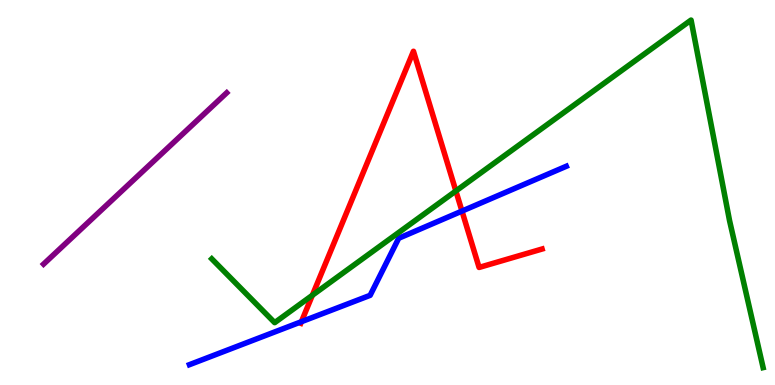[{'lines': ['blue', 'red'], 'intersections': [{'x': 3.89, 'y': 1.64}, {'x': 5.96, 'y': 4.52}]}, {'lines': ['green', 'red'], 'intersections': [{'x': 4.03, 'y': 2.33}, {'x': 5.88, 'y': 5.04}]}, {'lines': ['purple', 'red'], 'intersections': []}, {'lines': ['blue', 'green'], 'intersections': []}, {'lines': ['blue', 'purple'], 'intersections': []}, {'lines': ['green', 'purple'], 'intersections': []}]